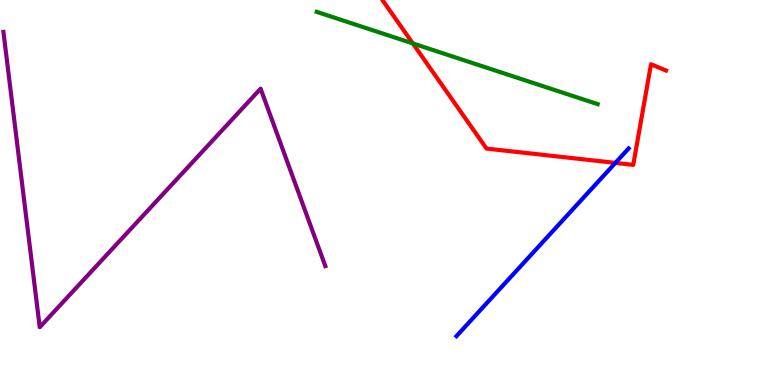[{'lines': ['blue', 'red'], 'intersections': [{'x': 7.94, 'y': 5.77}]}, {'lines': ['green', 'red'], 'intersections': [{'x': 5.33, 'y': 8.87}]}, {'lines': ['purple', 'red'], 'intersections': []}, {'lines': ['blue', 'green'], 'intersections': []}, {'lines': ['blue', 'purple'], 'intersections': []}, {'lines': ['green', 'purple'], 'intersections': []}]